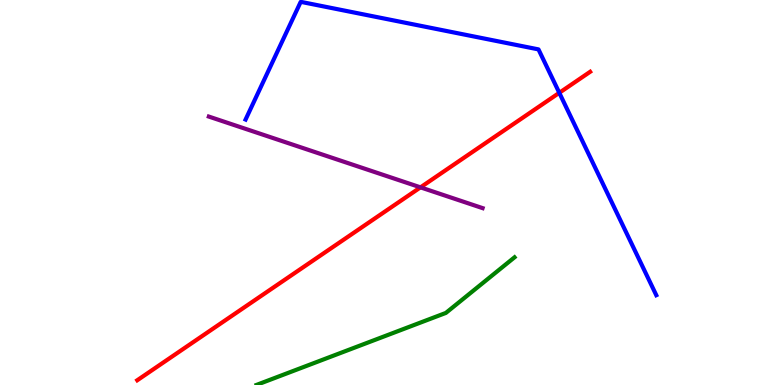[{'lines': ['blue', 'red'], 'intersections': [{'x': 7.22, 'y': 7.59}]}, {'lines': ['green', 'red'], 'intersections': []}, {'lines': ['purple', 'red'], 'intersections': [{'x': 5.43, 'y': 5.13}]}, {'lines': ['blue', 'green'], 'intersections': []}, {'lines': ['blue', 'purple'], 'intersections': []}, {'lines': ['green', 'purple'], 'intersections': []}]